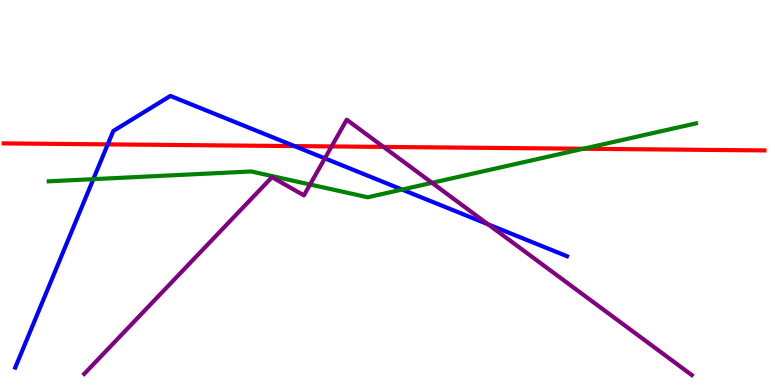[{'lines': ['blue', 'red'], 'intersections': [{'x': 1.39, 'y': 6.25}, {'x': 3.8, 'y': 6.21}]}, {'lines': ['green', 'red'], 'intersections': [{'x': 7.53, 'y': 6.14}]}, {'lines': ['purple', 'red'], 'intersections': [{'x': 4.28, 'y': 6.2}, {'x': 4.95, 'y': 6.18}]}, {'lines': ['blue', 'green'], 'intersections': [{'x': 1.2, 'y': 5.35}, {'x': 5.19, 'y': 5.08}]}, {'lines': ['blue', 'purple'], 'intersections': [{'x': 4.19, 'y': 5.89}, {'x': 6.3, 'y': 4.17}]}, {'lines': ['green', 'purple'], 'intersections': [{'x': 4.0, 'y': 5.21}, {'x': 5.57, 'y': 5.25}]}]